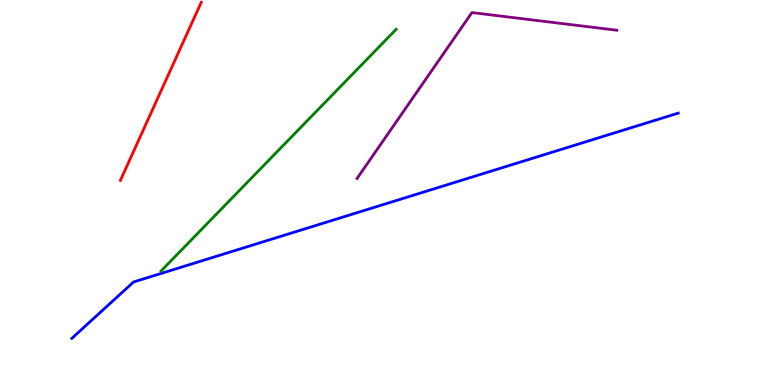[{'lines': ['blue', 'red'], 'intersections': []}, {'lines': ['green', 'red'], 'intersections': []}, {'lines': ['purple', 'red'], 'intersections': []}, {'lines': ['blue', 'green'], 'intersections': []}, {'lines': ['blue', 'purple'], 'intersections': []}, {'lines': ['green', 'purple'], 'intersections': []}]